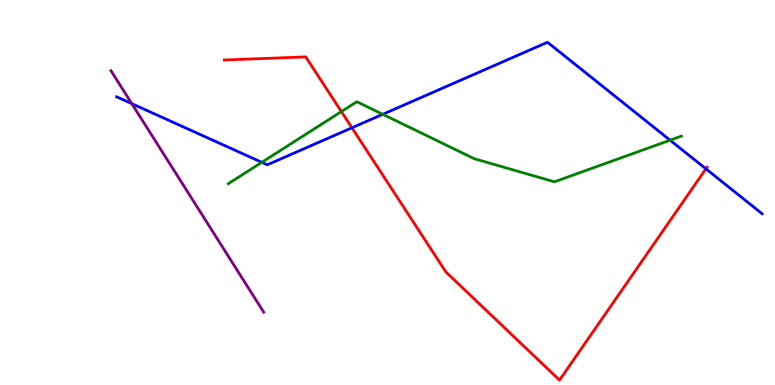[{'lines': ['blue', 'red'], 'intersections': [{'x': 4.54, 'y': 6.68}, {'x': 9.11, 'y': 5.61}]}, {'lines': ['green', 'red'], 'intersections': [{'x': 4.4, 'y': 7.1}]}, {'lines': ['purple', 'red'], 'intersections': []}, {'lines': ['blue', 'green'], 'intersections': [{'x': 3.38, 'y': 5.78}, {'x': 4.94, 'y': 7.03}, {'x': 8.65, 'y': 6.36}]}, {'lines': ['blue', 'purple'], 'intersections': [{'x': 1.7, 'y': 7.31}]}, {'lines': ['green', 'purple'], 'intersections': []}]